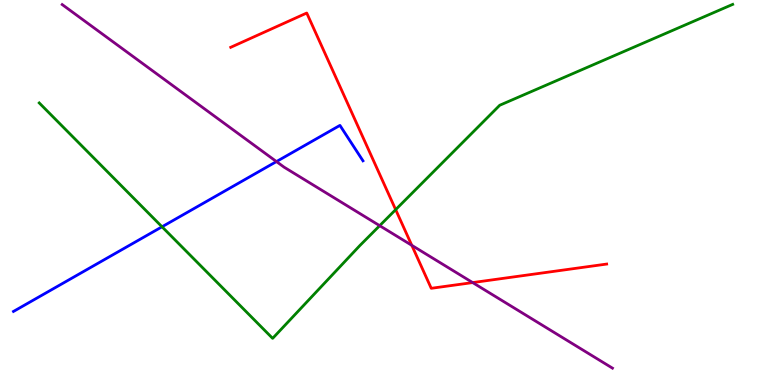[{'lines': ['blue', 'red'], 'intersections': []}, {'lines': ['green', 'red'], 'intersections': [{'x': 5.11, 'y': 4.55}]}, {'lines': ['purple', 'red'], 'intersections': [{'x': 5.31, 'y': 3.63}, {'x': 6.1, 'y': 2.66}]}, {'lines': ['blue', 'green'], 'intersections': [{'x': 2.09, 'y': 4.11}]}, {'lines': ['blue', 'purple'], 'intersections': [{'x': 3.57, 'y': 5.8}]}, {'lines': ['green', 'purple'], 'intersections': [{'x': 4.9, 'y': 4.14}]}]